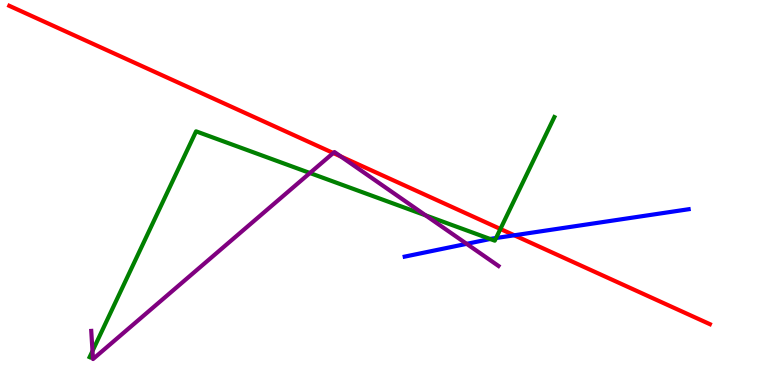[{'lines': ['blue', 'red'], 'intersections': [{'x': 6.64, 'y': 3.89}]}, {'lines': ['green', 'red'], 'intersections': [{'x': 6.46, 'y': 4.05}]}, {'lines': ['purple', 'red'], 'intersections': [{'x': 4.3, 'y': 6.03}, {'x': 4.4, 'y': 5.94}]}, {'lines': ['blue', 'green'], 'intersections': [{'x': 6.32, 'y': 3.79}, {'x': 6.4, 'y': 3.82}]}, {'lines': ['blue', 'purple'], 'intersections': [{'x': 6.02, 'y': 3.67}]}, {'lines': ['green', 'purple'], 'intersections': [{'x': 1.19, 'y': 0.882}, {'x': 4.0, 'y': 5.51}, {'x': 5.49, 'y': 4.41}]}]